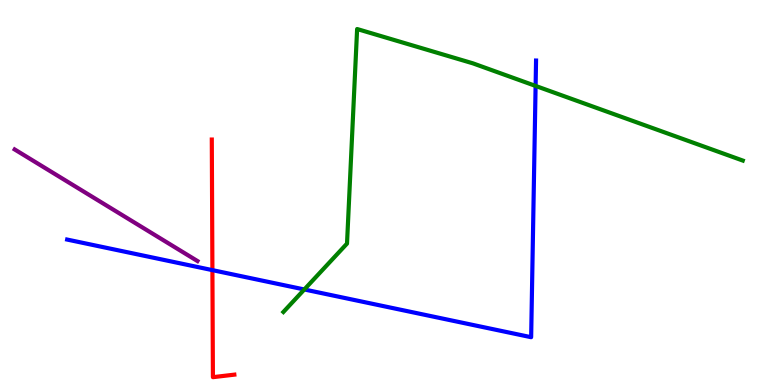[{'lines': ['blue', 'red'], 'intersections': [{'x': 2.74, 'y': 2.98}]}, {'lines': ['green', 'red'], 'intersections': []}, {'lines': ['purple', 'red'], 'intersections': []}, {'lines': ['blue', 'green'], 'intersections': [{'x': 3.93, 'y': 2.48}, {'x': 6.91, 'y': 7.77}]}, {'lines': ['blue', 'purple'], 'intersections': []}, {'lines': ['green', 'purple'], 'intersections': []}]